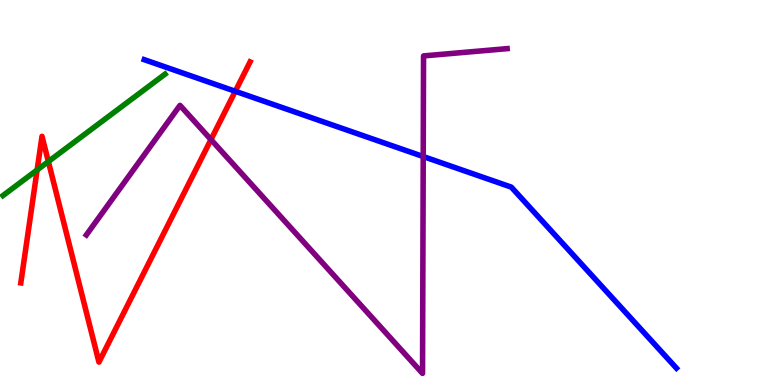[{'lines': ['blue', 'red'], 'intersections': [{'x': 3.04, 'y': 7.63}]}, {'lines': ['green', 'red'], 'intersections': [{'x': 0.479, 'y': 5.59}, {'x': 0.624, 'y': 5.8}]}, {'lines': ['purple', 'red'], 'intersections': [{'x': 2.72, 'y': 6.37}]}, {'lines': ['blue', 'green'], 'intersections': []}, {'lines': ['blue', 'purple'], 'intersections': [{'x': 5.46, 'y': 5.93}]}, {'lines': ['green', 'purple'], 'intersections': []}]